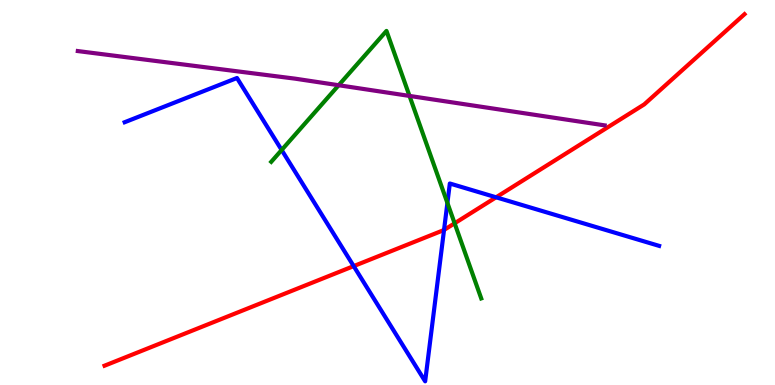[{'lines': ['blue', 'red'], 'intersections': [{'x': 4.56, 'y': 3.09}, {'x': 5.73, 'y': 4.03}, {'x': 6.4, 'y': 4.88}]}, {'lines': ['green', 'red'], 'intersections': [{'x': 5.87, 'y': 4.2}]}, {'lines': ['purple', 'red'], 'intersections': []}, {'lines': ['blue', 'green'], 'intersections': [{'x': 3.63, 'y': 6.1}, {'x': 5.77, 'y': 4.73}]}, {'lines': ['blue', 'purple'], 'intersections': []}, {'lines': ['green', 'purple'], 'intersections': [{'x': 4.37, 'y': 7.79}, {'x': 5.28, 'y': 7.51}]}]